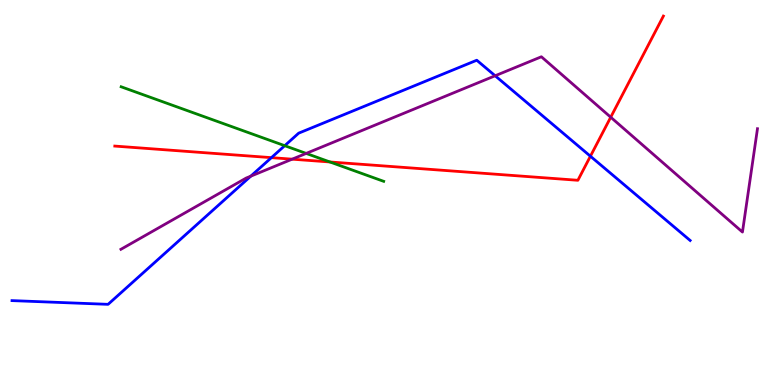[{'lines': ['blue', 'red'], 'intersections': [{'x': 3.5, 'y': 5.91}, {'x': 7.62, 'y': 5.94}]}, {'lines': ['green', 'red'], 'intersections': [{'x': 4.26, 'y': 5.79}]}, {'lines': ['purple', 'red'], 'intersections': [{'x': 3.77, 'y': 5.87}, {'x': 7.88, 'y': 6.96}]}, {'lines': ['blue', 'green'], 'intersections': [{'x': 3.67, 'y': 6.22}]}, {'lines': ['blue', 'purple'], 'intersections': [{'x': 3.24, 'y': 5.42}, {'x': 6.39, 'y': 8.03}]}, {'lines': ['green', 'purple'], 'intersections': [{'x': 3.95, 'y': 6.02}]}]